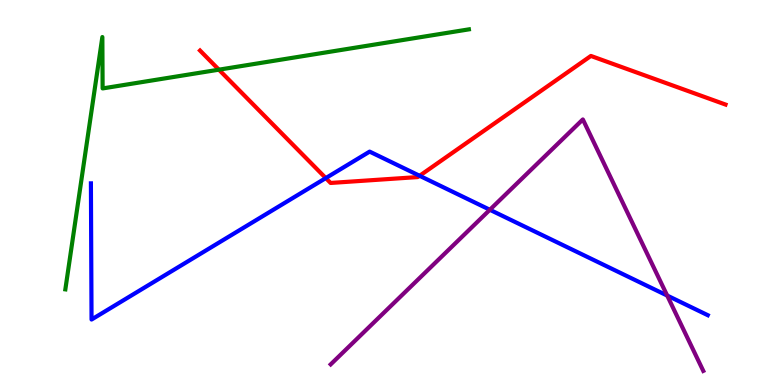[{'lines': ['blue', 'red'], 'intersections': [{'x': 4.2, 'y': 5.37}, {'x': 5.41, 'y': 5.43}]}, {'lines': ['green', 'red'], 'intersections': [{'x': 2.82, 'y': 8.19}]}, {'lines': ['purple', 'red'], 'intersections': []}, {'lines': ['blue', 'green'], 'intersections': []}, {'lines': ['blue', 'purple'], 'intersections': [{'x': 6.32, 'y': 4.55}, {'x': 8.61, 'y': 2.32}]}, {'lines': ['green', 'purple'], 'intersections': []}]